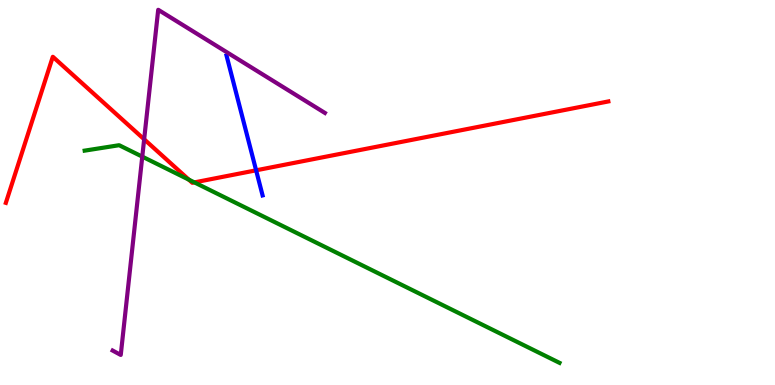[{'lines': ['blue', 'red'], 'intersections': [{'x': 3.3, 'y': 5.58}]}, {'lines': ['green', 'red'], 'intersections': [{'x': 2.44, 'y': 5.33}, {'x': 2.51, 'y': 5.26}]}, {'lines': ['purple', 'red'], 'intersections': [{'x': 1.86, 'y': 6.38}]}, {'lines': ['blue', 'green'], 'intersections': []}, {'lines': ['blue', 'purple'], 'intersections': []}, {'lines': ['green', 'purple'], 'intersections': [{'x': 1.84, 'y': 5.93}]}]